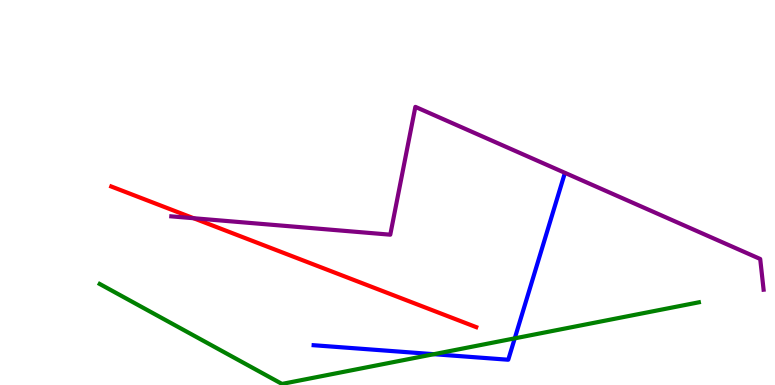[{'lines': ['blue', 'red'], 'intersections': []}, {'lines': ['green', 'red'], 'intersections': []}, {'lines': ['purple', 'red'], 'intersections': [{'x': 2.5, 'y': 4.33}]}, {'lines': ['blue', 'green'], 'intersections': [{'x': 5.6, 'y': 0.8}, {'x': 6.64, 'y': 1.21}]}, {'lines': ['blue', 'purple'], 'intersections': []}, {'lines': ['green', 'purple'], 'intersections': []}]